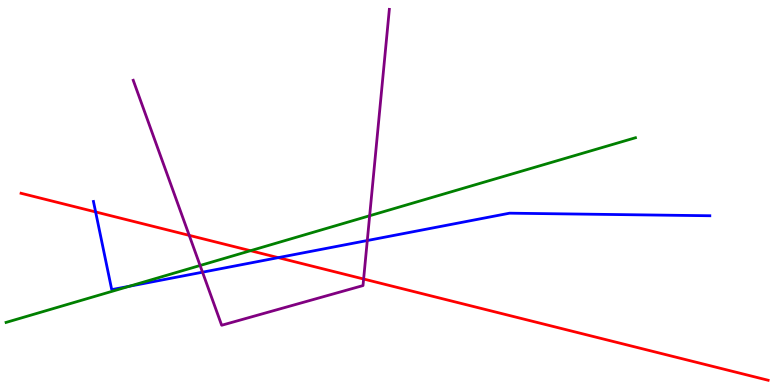[{'lines': ['blue', 'red'], 'intersections': [{'x': 1.23, 'y': 4.5}, {'x': 3.59, 'y': 3.31}]}, {'lines': ['green', 'red'], 'intersections': [{'x': 3.23, 'y': 3.49}]}, {'lines': ['purple', 'red'], 'intersections': [{'x': 2.44, 'y': 3.89}, {'x': 4.69, 'y': 2.75}]}, {'lines': ['blue', 'green'], 'intersections': [{'x': 1.67, 'y': 2.56}]}, {'lines': ['blue', 'purple'], 'intersections': [{'x': 2.61, 'y': 2.93}, {'x': 4.74, 'y': 3.75}]}, {'lines': ['green', 'purple'], 'intersections': [{'x': 2.58, 'y': 3.1}, {'x': 4.77, 'y': 4.4}]}]